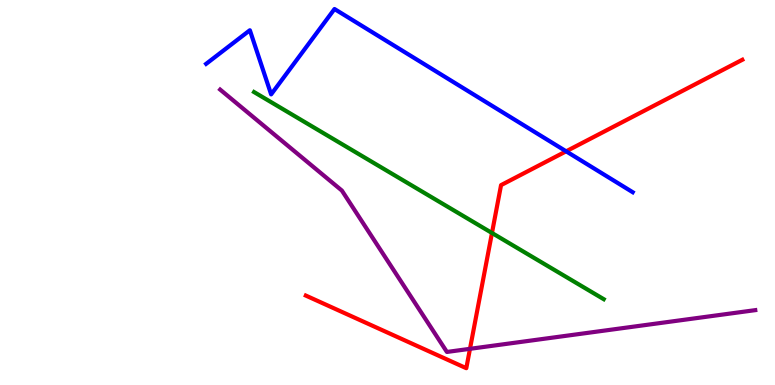[{'lines': ['blue', 'red'], 'intersections': [{'x': 7.31, 'y': 6.07}]}, {'lines': ['green', 'red'], 'intersections': [{'x': 6.35, 'y': 3.95}]}, {'lines': ['purple', 'red'], 'intersections': [{'x': 6.06, 'y': 0.94}]}, {'lines': ['blue', 'green'], 'intersections': []}, {'lines': ['blue', 'purple'], 'intersections': []}, {'lines': ['green', 'purple'], 'intersections': []}]